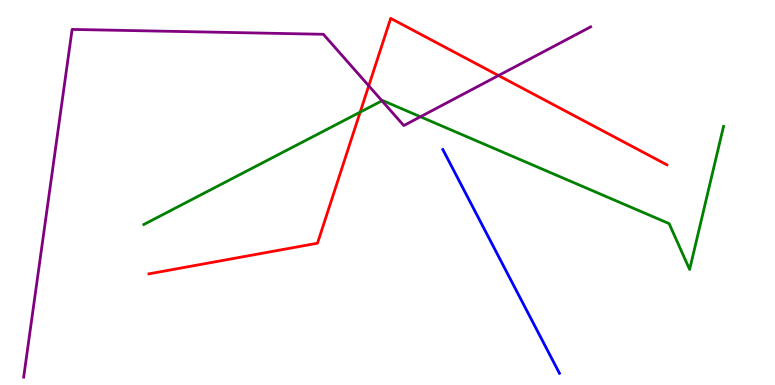[{'lines': ['blue', 'red'], 'intersections': []}, {'lines': ['green', 'red'], 'intersections': [{'x': 4.65, 'y': 7.09}]}, {'lines': ['purple', 'red'], 'intersections': [{'x': 4.76, 'y': 7.77}, {'x': 6.43, 'y': 8.04}]}, {'lines': ['blue', 'green'], 'intersections': []}, {'lines': ['blue', 'purple'], 'intersections': []}, {'lines': ['green', 'purple'], 'intersections': [{'x': 4.93, 'y': 7.38}, {'x': 5.43, 'y': 6.97}]}]